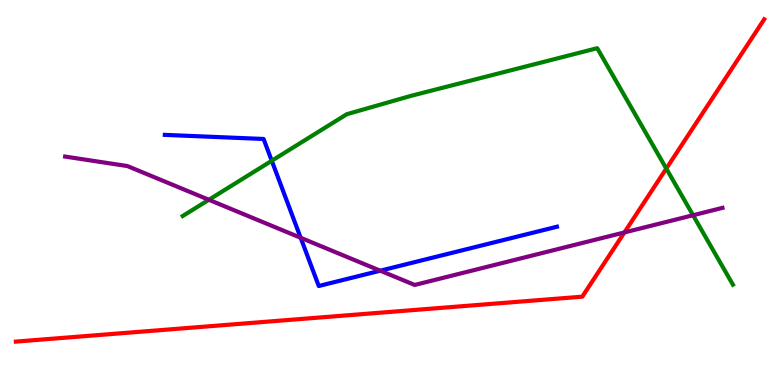[{'lines': ['blue', 'red'], 'intersections': []}, {'lines': ['green', 'red'], 'intersections': [{'x': 8.6, 'y': 5.62}]}, {'lines': ['purple', 'red'], 'intersections': [{'x': 8.06, 'y': 3.96}]}, {'lines': ['blue', 'green'], 'intersections': [{'x': 3.51, 'y': 5.82}]}, {'lines': ['blue', 'purple'], 'intersections': [{'x': 3.88, 'y': 3.82}, {'x': 4.91, 'y': 2.97}]}, {'lines': ['green', 'purple'], 'intersections': [{'x': 2.69, 'y': 4.81}, {'x': 8.94, 'y': 4.41}]}]